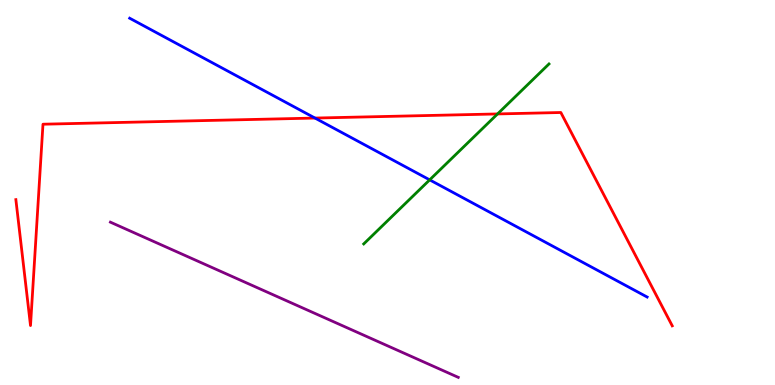[{'lines': ['blue', 'red'], 'intersections': [{'x': 4.06, 'y': 6.93}]}, {'lines': ['green', 'red'], 'intersections': [{'x': 6.42, 'y': 7.04}]}, {'lines': ['purple', 'red'], 'intersections': []}, {'lines': ['blue', 'green'], 'intersections': [{'x': 5.54, 'y': 5.33}]}, {'lines': ['blue', 'purple'], 'intersections': []}, {'lines': ['green', 'purple'], 'intersections': []}]